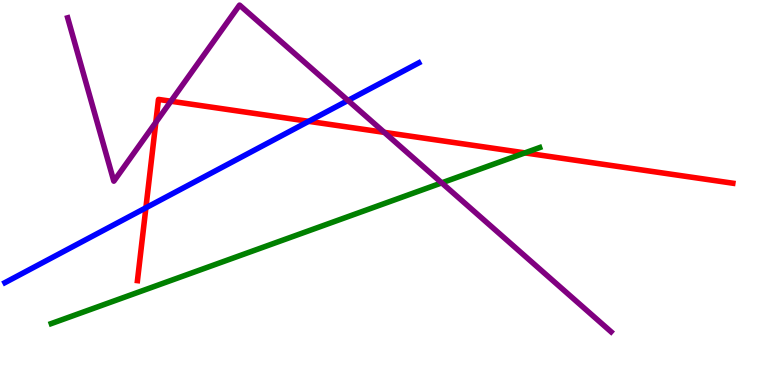[{'lines': ['blue', 'red'], 'intersections': [{'x': 1.88, 'y': 4.6}, {'x': 3.98, 'y': 6.85}]}, {'lines': ['green', 'red'], 'intersections': [{'x': 6.77, 'y': 6.03}]}, {'lines': ['purple', 'red'], 'intersections': [{'x': 2.01, 'y': 6.82}, {'x': 2.21, 'y': 7.37}, {'x': 4.96, 'y': 6.56}]}, {'lines': ['blue', 'green'], 'intersections': []}, {'lines': ['blue', 'purple'], 'intersections': [{'x': 4.49, 'y': 7.39}]}, {'lines': ['green', 'purple'], 'intersections': [{'x': 5.7, 'y': 5.25}]}]